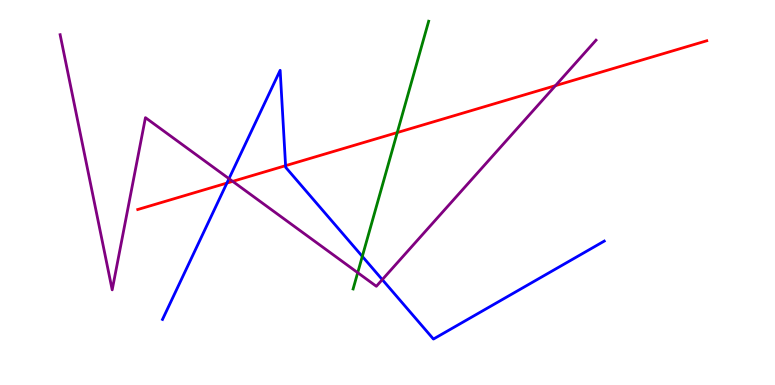[{'lines': ['blue', 'red'], 'intersections': [{'x': 2.93, 'y': 5.24}, {'x': 3.68, 'y': 5.7}]}, {'lines': ['green', 'red'], 'intersections': [{'x': 5.13, 'y': 6.56}]}, {'lines': ['purple', 'red'], 'intersections': [{'x': 3.0, 'y': 5.29}, {'x': 7.17, 'y': 7.78}]}, {'lines': ['blue', 'green'], 'intersections': [{'x': 4.67, 'y': 3.34}]}, {'lines': ['blue', 'purple'], 'intersections': [{'x': 2.95, 'y': 5.36}, {'x': 4.93, 'y': 2.74}]}, {'lines': ['green', 'purple'], 'intersections': [{'x': 4.62, 'y': 2.92}]}]